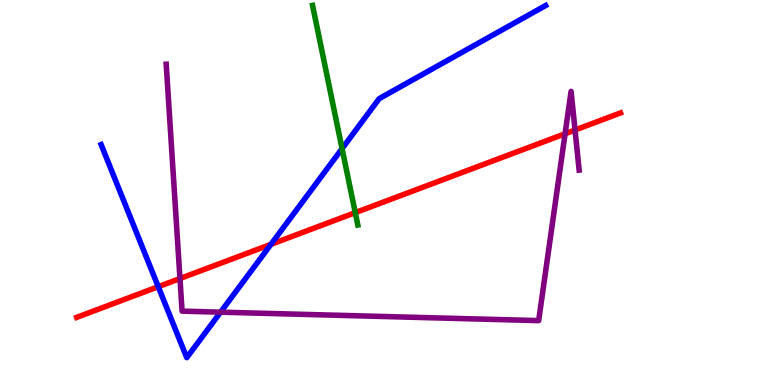[{'lines': ['blue', 'red'], 'intersections': [{'x': 2.04, 'y': 2.55}, {'x': 3.5, 'y': 3.65}]}, {'lines': ['green', 'red'], 'intersections': [{'x': 4.58, 'y': 4.48}]}, {'lines': ['purple', 'red'], 'intersections': [{'x': 2.32, 'y': 2.77}, {'x': 7.29, 'y': 6.53}, {'x': 7.42, 'y': 6.62}]}, {'lines': ['blue', 'green'], 'intersections': [{'x': 4.41, 'y': 6.14}]}, {'lines': ['blue', 'purple'], 'intersections': [{'x': 2.85, 'y': 1.89}]}, {'lines': ['green', 'purple'], 'intersections': []}]